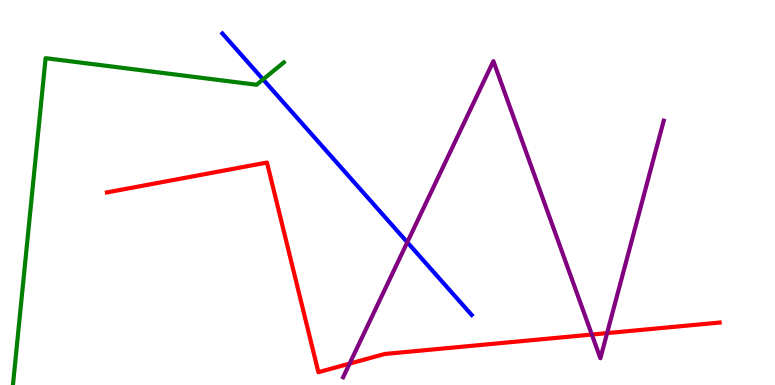[{'lines': ['blue', 'red'], 'intersections': []}, {'lines': ['green', 'red'], 'intersections': []}, {'lines': ['purple', 'red'], 'intersections': [{'x': 4.51, 'y': 0.555}, {'x': 7.64, 'y': 1.31}, {'x': 7.83, 'y': 1.35}]}, {'lines': ['blue', 'green'], 'intersections': [{'x': 3.39, 'y': 7.94}]}, {'lines': ['blue', 'purple'], 'intersections': [{'x': 5.26, 'y': 3.71}]}, {'lines': ['green', 'purple'], 'intersections': []}]